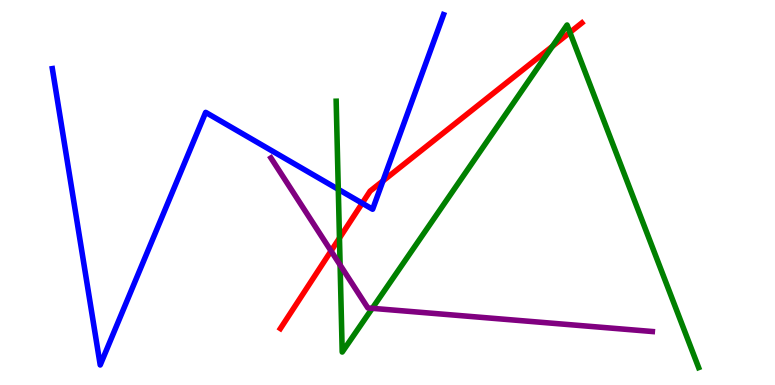[{'lines': ['blue', 'red'], 'intersections': [{'x': 4.67, 'y': 4.72}, {'x': 4.94, 'y': 5.3}]}, {'lines': ['green', 'red'], 'intersections': [{'x': 4.38, 'y': 3.82}, {'x': 7.13, 'y': 8.8}, {'x': 7.35, 'y': 9.16}]}, {'lines': ['purple', 'red'], 'intersections': [{'x': 4.27, 'y': 3.48}]}, {'lines': ['blue', 'green'], 'intersections': [{'x': 4.37, 'y': 5.08}]}, {'lines': ['blue', 'purple'], 'intersections': []}, {'lines': ['green', 'purple'], 'intersections': [{'x': 4.39, 'y': 3.12}, {'x': 4.8, 'y': 1.99}]}]